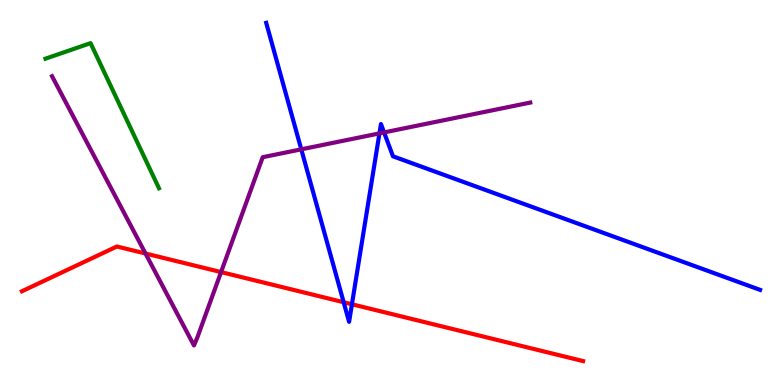[{'lines': ['blue', 'red'], 'intersections': [{'x': 4.43, 'y': 2.15}, {'x': 4.54, 'y': 2.1}]}, {'lines': ['green', 'red'], 'intersections': []}, {'lines': ['purple', 'red'], 'intersections': [{'x': 1.88, 'y': 3.42}, {'x': 2.85, 'y': 2.93}]}, {'lines': ['blue', 'green'], 'intersections': []}, {'lines': ['blue', 'purple'], 'intersections': [{'x': 3.89, 'y': 6.12}, {'x': 4.9, 'y': 6.54}, {'x': 4.96, 'y': 6.56}]}, {'lines': ['green', 'purple'], 'intersections': []}]